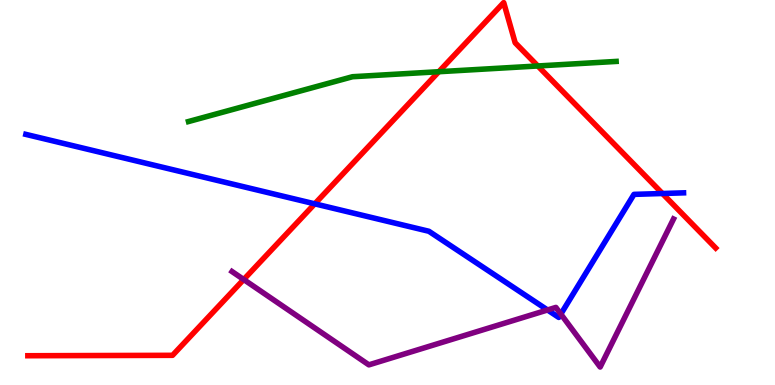[{'lines': ['blue', 'red'], 'intersections': [{'x': 4.06, 'y': 4.71}, {'x': 8.55, 'y': 4.97}]}, {'lines': ['green', 'red'], 'intersections': [{'x': 5.66, 'y': 8.14}, {'x': 6.94, 'y': 8.29}]}, {'lines': ['purple', 'red'], 'intersections': [{'x': 3.14, 'y': 2.74}]}, {'lines': ['blue', 'green'], 'intersections': []}, {'lines': ['blue', 'purple'], 'intersections': [{'x': 7.07, 'y': 1.95}, {'x': 7.24, 'y': 1.84}]}, {'lines': ['green', 'purple'], 'intersections': []}]